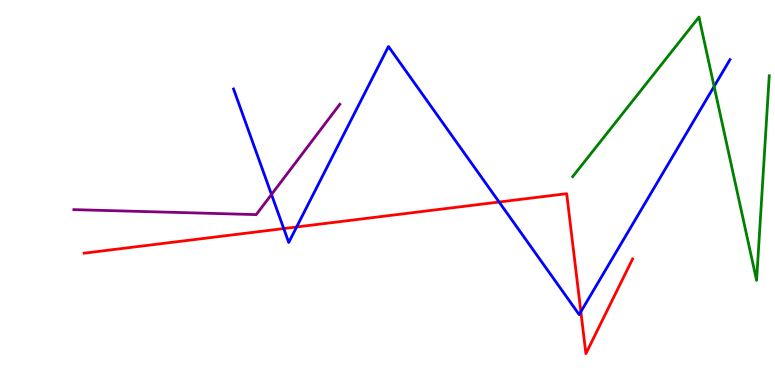[{'lines': ['blue', 'red'], 'intersections': [{'x': 3.66, 'y': 4.06}, {'x': 3.83, 'y': 4.1}, {'x': 6.44, 'y': 4.75}, {'x': 7.49, 'y': 1.9}]}, {'lines': ['green', 'red'], 'intersections': []}, {'lines': ['purple', 'red'], 'intersections': []}, {'lines': ['blue', 'green'], 'intersections': [{'x': 9.21, 'y': 7.75}]}, {'lines': ['blue', 'purple'], 'intersections': [{'x': 3.5, 'y': 4.95}]}, {'lines': ['green', 'purple'], 'intersections': []}]